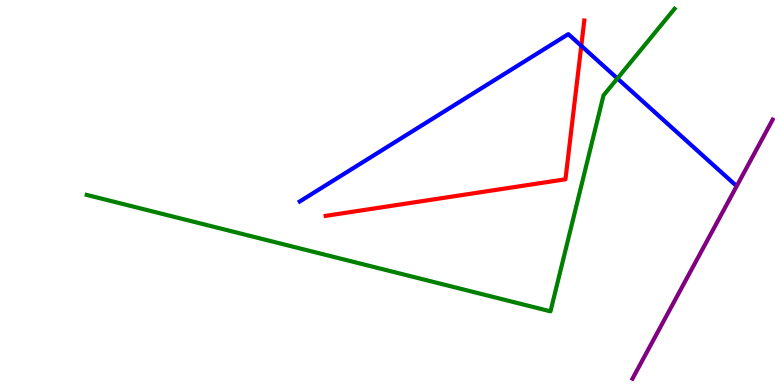[{'lines': ['blue', 'red'], 'intersections': [{'x': 7.5, 'y': 8.81}]}, {'lines': ['green', 'red'], 'intersections': []}, {'lines': ['purple', 'red'], 'intersections': []}, {'lines': ['blue', 'green'], 'intersections': [{'x': 7.97, 'y': 7.96}]}, {'lines': ['blue', 'purple'], 'intersections': []}, {'lines': ['green', 'purple'], 'intersections': []}]